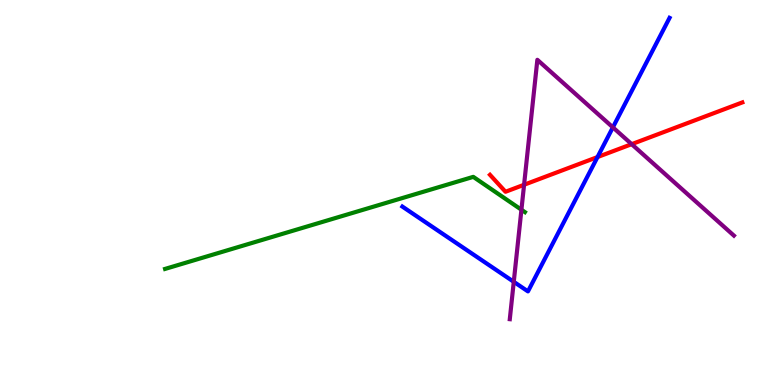[{'lines': ['blue', 'red'], 'intersections': [{'x': 7.71, 'y': 5.92}]}, {'lines': ['green', 'red'], 'intersections': []}, {'lines': ['purple', 'red'], 'intersections': [{'x': 6.76, 'y': 5.2}, {'x': 8.15, 'y': 6.26}]}, {'lines': ['blue', 'green'], 'intersections': []}, {'lines': ['blue', 'purple'], 'intersections': [{'x': 6.63, 'y': 2.68}, {'x': 7.91, 'y': 6.69}]}, {'lines': ['green', 'purple'], 'intersections': [{'x': 6.73, 'y': 4.55}]}]